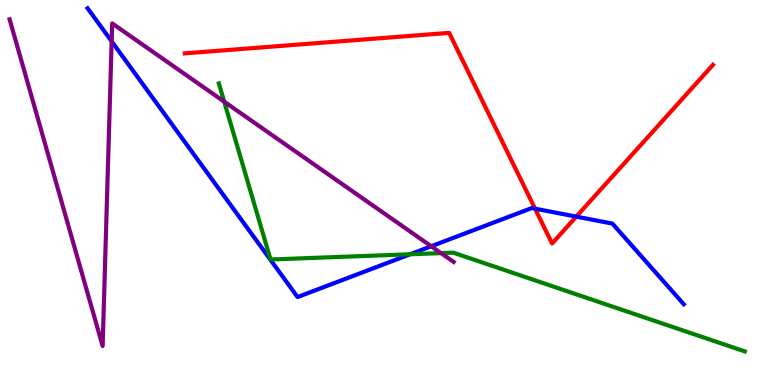[{'lines': ['blue', 'red'], 'intersections': [{'x': 6.9, 'y': 4.58}, {'x': 7.44, 'y': 4.37}]}, {'lines': ['green', 'red'], 'intersections': []}, {'lines': ['purple', 'red'], 'intersections': []}, {'lines': ['blue', 'green'], 'intersections': [{'x': 5.29, 'y': 3.4}]}, {'lines': ['blue', 'purple'], 'intersections': [{'x': 1.44, 'y': 8.93}, {'x': 5.56, 'y': 3.6}]}, {'lines': ['green', 'purple'], 'intersections': [{'x': 2.89, 'y': 7.36}, {'x': 5.69, 'y': 3.43}]}]